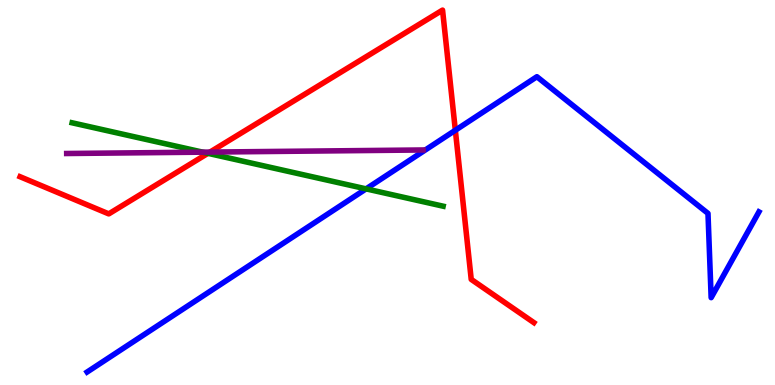[{'lines': ['blue', 'red'], 'intersections': [{'x': 5.88, 'y': 6.62}]}, {'lines': ['green', 'red'], 'intersections': [{'x': 2.68, 'y': 6.02}]}, {'lines': ['purple', 'red'], 'intersections': [{'x': 2.71, 'y': 6.05}]}, {'lines': ['blue', 'green'], 'intersections': [{'x': 4.72, 'y': 5.09}]}, {'lines': ['blue', 'purple'], 'intersections': []}, {'lines': ['green', 'purple'], 'intersections': [{'x': 2.62, 'y': 6.05}]}]